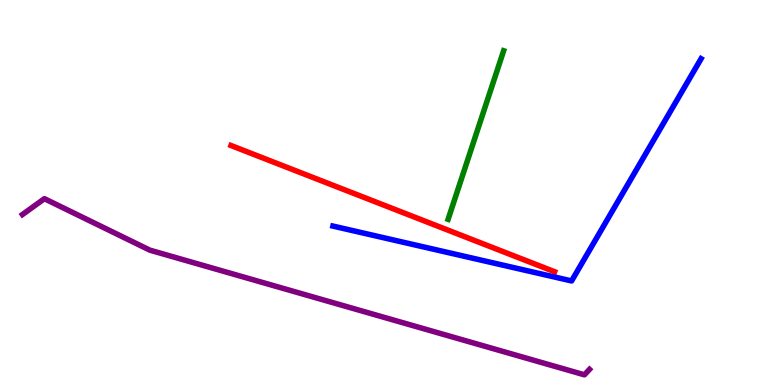[{'lines': ['blue', 'red'], 'intersections': []}, {'lines': ['green', 'red'], 'intersections': []}, {'lines': ['purple', 'red'], 'intersections': []}, {'lines': ['blue', 'green'], 'intersections': []}, {'lines': ['blue', 'purple'], 'intersections': []}, {'lines': ['green', 'purple'], 'intersections': []}]